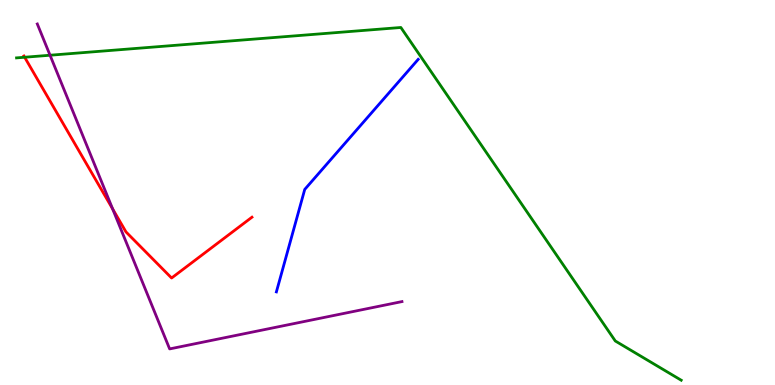[{'lines': ['blue', 'red'], 'intersections': []}, {'lines': ['green', 'red'], 'intersections': [{'x': 0.318, 'y': 8.51}]}, {'lines': ['purple', 'red'], 'intersections': [{'x': 1.45, 'y': 4.57}]}, {'lines': ['blue', 'green'], 'intersections': []}, {'lines': ['blue', 'purple'], 'intersections': []}, {'lines': ['green', 'purple'], 'intersections': [{'x': 0.646, 'y': 8.57}]}]